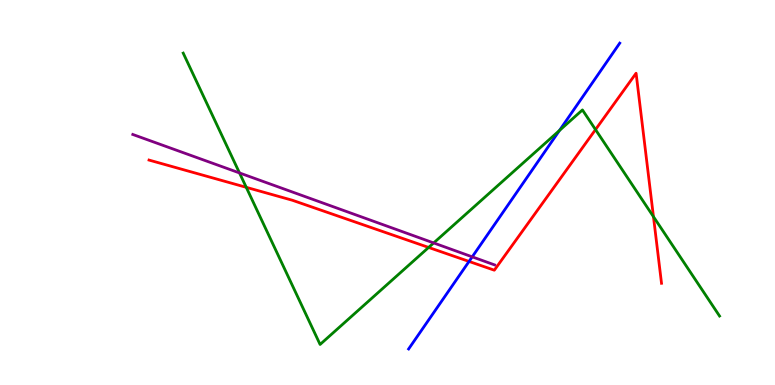[{'lines': ['blue', 'red'], 'intersections': [{'x': 6.05, 'y': 3.21}]}, {'lines': ['green', 'red'], 'intersections': [{'x': 3.18, 'y': 5.13}, {'x': 5.53, 'y': 3.57}, {'x': 7.68, 'y': 6.63}, {'x': 8.43, 'y': 4.37}]}, {'lines': ['purple', 'red'], 'intersections': []}, {'lines': ['blue', 'green'], 'intersections': [{'x': 7.22, 'y': 6.61}]}, {'lines': ['blue', 'purple'], 'intersections': [{'x': 6.09, 'y': 3.33}]}, {'lines': ['green', 'purple'], 'intersections': [{'x': 3.09, 'y': 5.51}, {'x': 5.6, 'y': 3.69}]}]